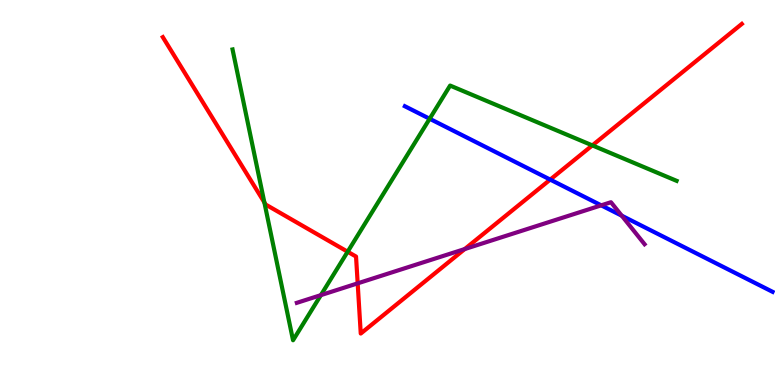[{'lines': ['blue', 'red'], 'intersections': [{'x': 7.1, 'y': 5.34}]}, {'lines': ['green', 'red'], 'intersections': [{'x': 3.41, 'y': 4.74}, {'x': 4.49, 'y': 3.46}, {'x': 7.64, 'y': 6.22}]}, {'lines': ['purple', 'red'], 'intersections': [{'x': 4.62, 'y': 2.64}, {'x': 6.0, 'y': 3.53}]}, {'lines': ['blue', 'green'], 'intersections': [{'x': 5.54, 'y': 6.92}]}, {'lines': ['blue', 'purple'], 'intersections': [{'x': 7.76, 'y': 4.67}, {'x': 8.02, 'y': 4.4}]}, {'lines': ['green', 'purple'], 'intersections': [{'x': 4.14, 'y': 2.33}]}]